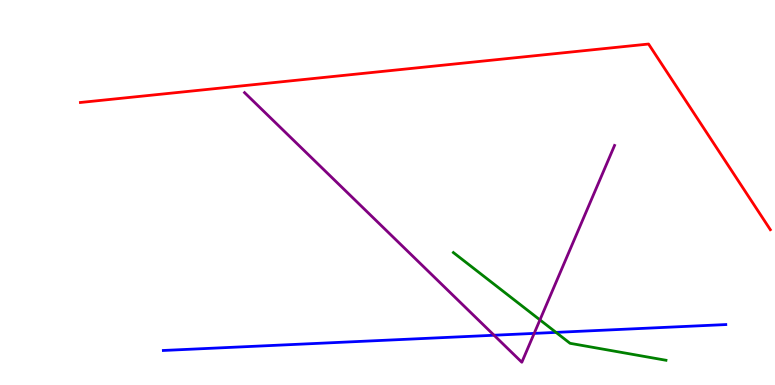[{'lines': ['blue', 'red'], 'intersections': []}, {'lines': ['green', 'red'], 'intersections': []}, {'lines': ['purple', 'red'], 'intersections': []}, {'lines': ['blue', 'green'], 'intersections': [{'x': 7.17, 'y': 1.37}]}, {'lines': ['blue', 'purple'], 'intersections': [{'x': 6.37, 'y': 1.29}, {'x': 6.89, 'y': 1.34}]}, {'lines': ['green', 'purple'], 'intersections': [{'x': 6.97, 'y': 1.69}]}]